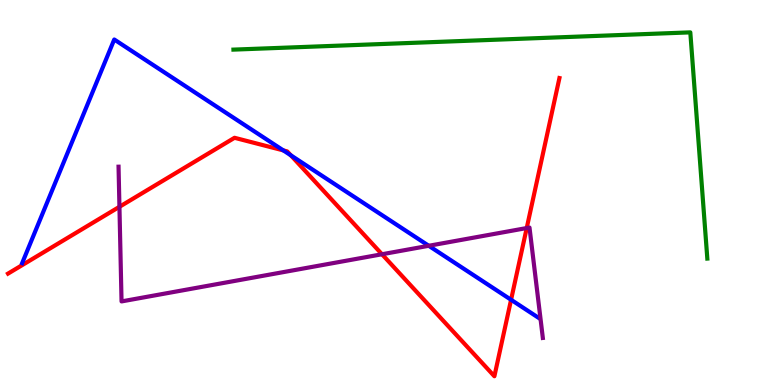[{'lines': ['blue', 'red'], 'intersections': [{'x': 3.66, 'y': 6.09}, {'x': 3.75, 'y': 5.97}, {'x': 6.59, 'y': 2.21}]}, {'lines': ['green', 'red'], 'intersections': []}, {'lines': ['purple', 'red'], 'intersections': [{'x': 1.54, 'y': 4.63}, {'x': 4.93, 'y': 3.4}, {'x': 6.8, 'y': 4.08}]}, {'lines': ['blue', 'green'], 'intersections': []}, {'lines': ['blue', 'purple'], 'intersections': [{'x': 5.53, 'y': 3.62}]}, {'lines': ['green', 'purple'], 'intersections': []}]